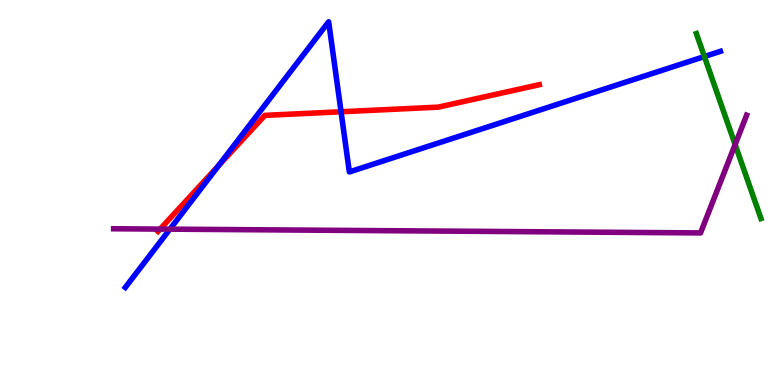[{'lines': ['blue', 'red'], 'intersections': [{'x': 2.82, 'y': 5.69}, {'x': 4.4, 'y': 7.1}]}, {'lines': ['green', 'red'], 'intersections': []}, {'lines': ['purple', 'red'], 'intersections': [{'x': 2.07, 'y': 4.05}]}, {'lines': ['blue', 'green'], 'intersections': [{'x': 9.09, 'y': 8.53}]}, {'lines': ['blue', 'purple'], 'intersections': [{'x': 2.19, 'y': 4.05}]}, {'lines': ['green', 'purple'], 'intersections': [{'x': 9.49, 'y': 6.25}]}]